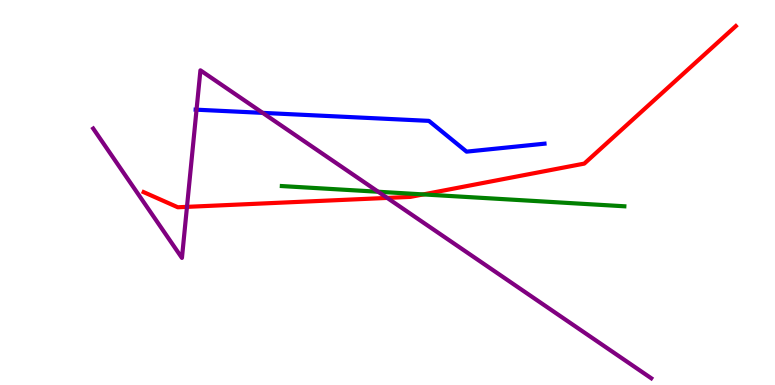[{'lines': ['blue', 'red'], 'intersections': []}, {'lines': ['green', 'red'], 'intersections': [{'x': 5.46, 'y': 4.95}]}, {'lines': ['purple', 'red'], 'intersections': [{'x': 2.41, 'y': 4.63}, {'x': 5.0, 'y': 4.86}]}, {'lines': ['blue', 'green'], 'intersections': []}, {'lines': ['blue', 'purple'], 'intersections': [{'x': 2.54, 'y': 7.15}, {'x': 3.39, 'y': 7.07}]}, {'lines': ['green', 'purple'], 'intersections': [{'x': 4.88, 'y': 5.02}]}]